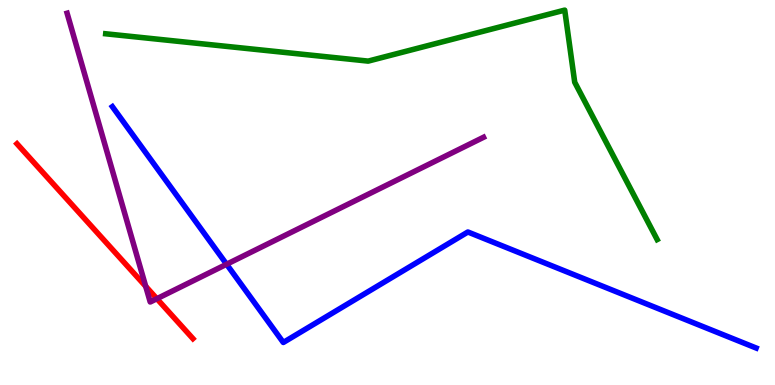[{'lines': ['blue', 'red'], 'intersections': []}, {'lines': ['green', 'red'], 'intersections': []}, {'lines': ['purple', 'red'], 'intersections': [{'x': 1.88, 'y': 2.56}, {'x': 2.02, 'y': 2.24}]}, {'lines': ['blue', 'green'], 'intersections': []}, {'lines': ['blue', 'purple'], 'intersections': [{'x': 2.92, 'y': 3.14}]}, {'lines': ['green', 'purple'], 'intersections': []}]